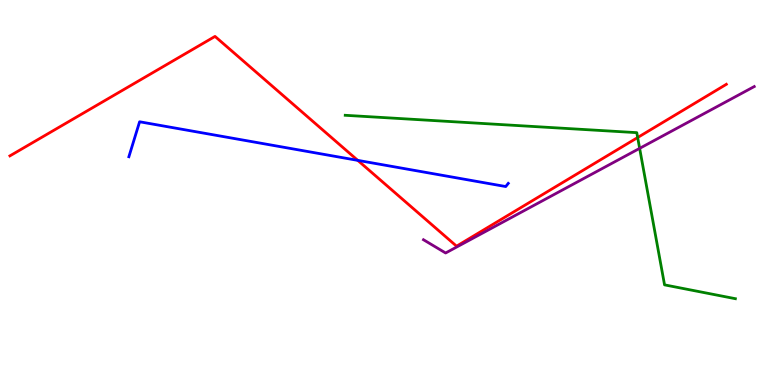[{'lines': ['blue', 'red'], 'intersections': [{'x': 4.62, 'y': 5.83}]}, {'lines': ['green', 'red'], 'intersections': [{'x': 8.23, 'y': 6.43}]}, {'lines': ['purple', 'red'], 'intersections': []}, {'lines': ['blue', 'green'], 'intersections': []}, {'lines': ['blue', 'purple'], 'intersections': []}, {'lines': ['green', 'purple'], 'intersections': [{'x': 8.25, 'y': 6.15}]}]